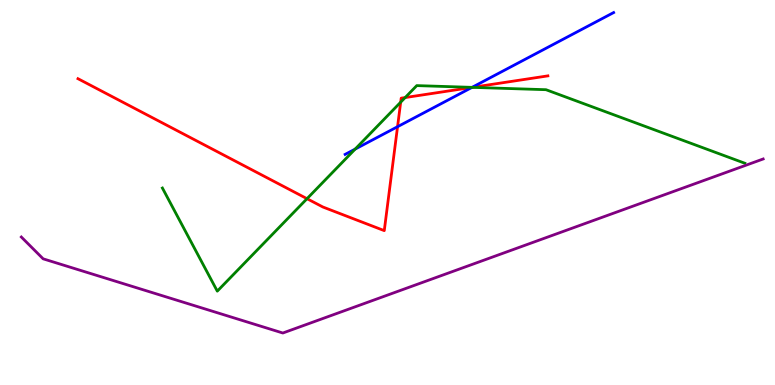[{'lines': ['blue', 'red'], 'intersections': [{'x': 5.13, 'y': 6.71}, {'x': 6.09, 'y': 7.73}]}, {'lines': ['green', 'red'], 'intersections': [{'x': 3.96, 'y': 4.84}, {'x': 5.17, 'y': 7.35}, {'x': 5.23, 'y': 7.47}, {'x': 6.09, 'y': 7.73}]}, {'lines': ['purple', 'red'], 'intersections': []}, {'lines': ['blue', 'green'], 'intersections': [{'x': 4.58, 'y': 6.13}, {'x': 6.09, 'y': 7.73}]}, {'lines': ['blue', 'purple'], 'intersections': []}, {'lines': ['green', 'purple'], 'intersections': []}]